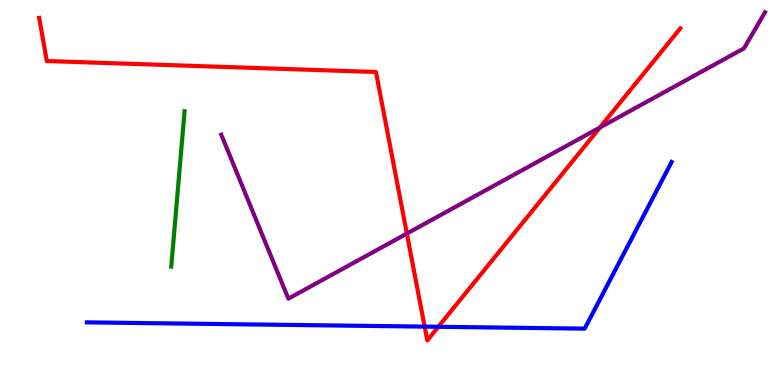[{'lines': ['blue', 'red'], 'intersections': [{'x': 5.48, 'y': 1.52}, {'x': 5.66, 'y': 1.51}]}, {'lines': ['green', 'red'], 'intersections': []}, {'lines': ['purple', 'red'], 'intersections': [{'x': 5.25, 'y': 3.93}, {'x': 7.74, 'y': 6.69}]}, {'lines': ['blue', 'green'], 'intersections': []}, {'lines': ['blue', 'purple'], 'intersections': []}, {'lines': ['green', 'purple'], 'intersections': []}]